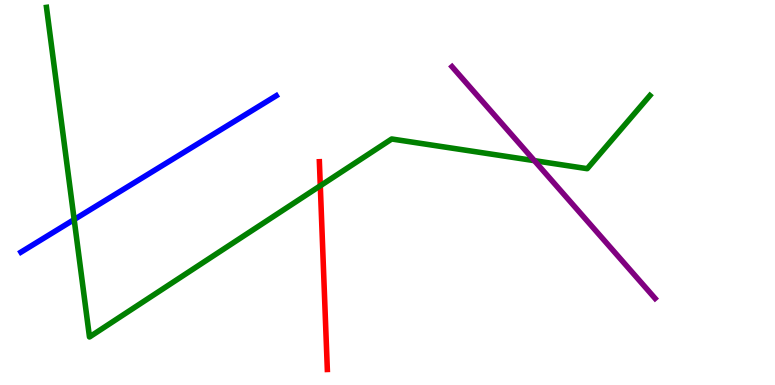[{'lines': ['blue', 'red'], 'intersections': []}, {'lines': ['green', 'red'], 'intersections': [{'x': 4.13, 'y': 5.17}]}, {'lines': ['purple', 'red'], 'intersections': []}, {'lines': ['blue', 'green'], 'intersections': [{'x': 0.957, 'y': 4.3}]}, {'lines': ['blue', 'purple'], 'intersections': []}, {'lines': ['green', 'purple'], 'intersections': [{'x': 6.9, 'y': 5.83}]}]